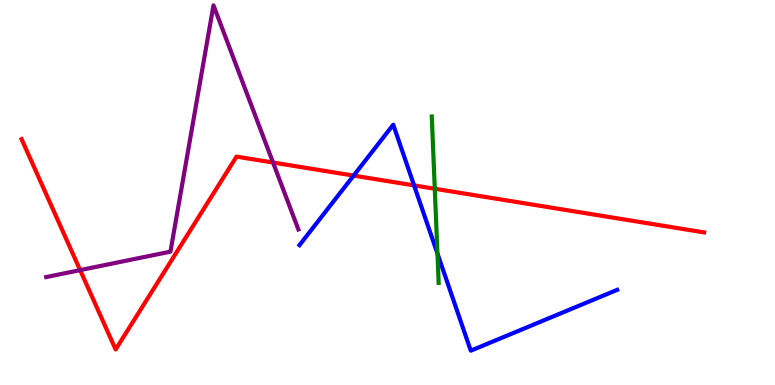[{'lines': ['blue', 'red'], 'intersections': [{'x': 4.56, 'y': 5.44}, {'x': 5.34, 'y': 5.18}]}, {'lines': ['green', 'red'], 'intersections': [{'x': 5.61, 'y': 5.1}]}, {'lines': ['purple', 'red'], 'intersections': [{'x': 1.03, 'y': 2.98}, {'x': 3.52, 'y': 5.78}]}, {'lines': ['blue', 'green'], 'intersections': [{'x': 5.64, 'y': 3.41}]}, {'lines': ['blue', 'purple'], 'intersections': []}, {'lines': ['green', 'purple'], 'intersections': []}]